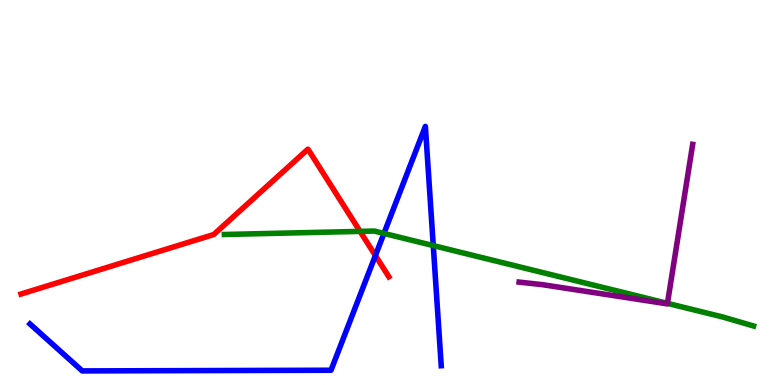[{'lines': ['blue', 'red'], 'intersections': [{'x': 4.84, 'y': 3.36}]}, {'lines': ['green', 'red'], 'intersections': [{'x': 4.65, 'y': 3.99}]}, {'lines': ['purple', 'red'], 'intersections': []}, {'lines': ['blue', 'green'], 'intersections': [{'x': 4.95, 'y': 3.94}, {'x': 5.59, 'y': 3.62}]}, {'lines': ['blue', 'purple'], 'intersections': []}, {'lines': ['green', 'purple'], 'intersections': [{'x': 8.61, 'y': 2.12}]}]